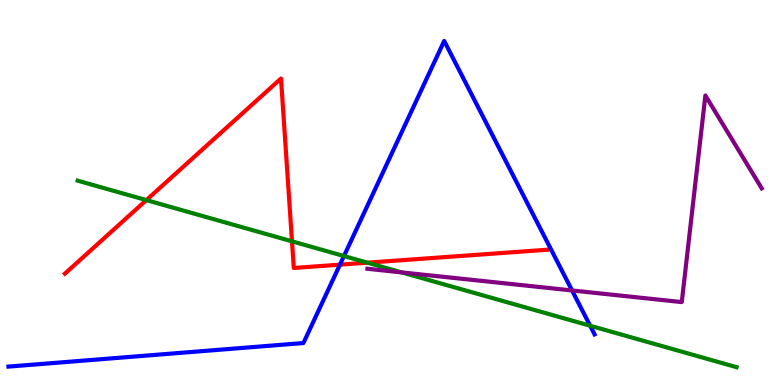[{'lines': ['blue', 'red'], 'intersections': [{'x': 4.39, 'y': 3.13}]}, {'lines': ['green', 'red'], 'intersections': [{'x': 1.89, 'y': 4.8}, {'x': 3.77, 'y': 3.73}, {'x': 4.74, 'y': 3.18}]}, {'lines': ['purple', 'red'], 'intersections': []}, {'lines': ['blue', 'green'], 'intersections': [{'x': 4.44, 'y': 3.35}, {'x': 7.61, 'y': 1.54}]}, {'lines': ['blue', 'purple'], 'intersections': [{'x': 7.38, 'y': 2.46}]}, {'lines': ['green', 'purple'], 'intersections': [{'x': 5.18, 'y': 2.92}]}]